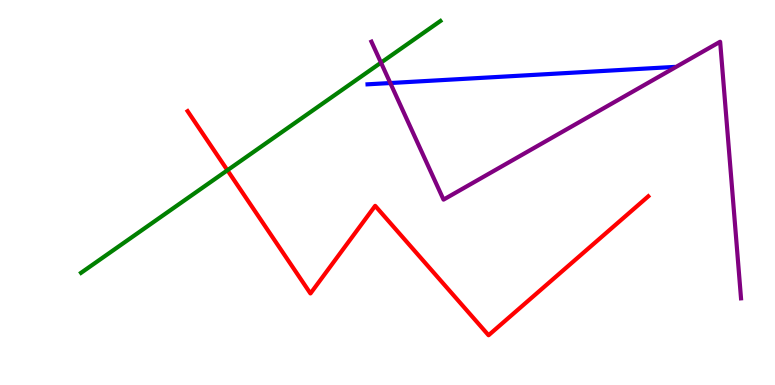[{'lines': ['blue', 'red'], 'intersections': []}, {'lines': ['green', 'red'], 'intersections': [{'x': 2.93, 'y': 5.58}]}, {'lines': ['purple', 'red'], 'intersections': []}, {'lines': ['blue', 'green'], 'intersections': []}, {'lines': ['blue', 'purple'], 'intersections': [{'x': 5.04, 'y': 7.84}]}, {'lines': ['green', 'purple'], 'intersections': [{'x': 4.92, 'y': 8.37}]}]